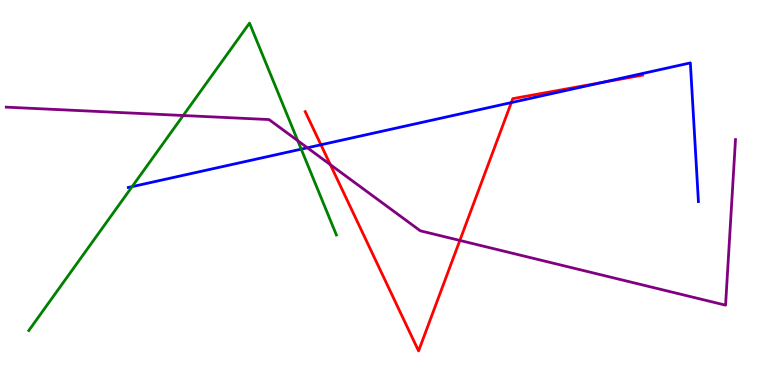[{'lines': ['blue', 'red'], 'intersections': [{'x': 4.14, 'y': 6.24}, {'x': 6.6, 'y': 7.34}, {'x': 7.77, 'y': 7.86}]}, {'lines': ['green', 'red'], 'intersections': []}, {'lines': ['purple', 'red'], 'intersections': [{'x': 4.26, 'y': 5.72}, {'x': 5.93, 'y': 3.75}]}, {'lines': ['blue', 'green'], 'intersections': [{'x': 1.7, 'y': 5.15}, {'x': 3.89, 'y': 6.13}]}, {'lines': ['blue', 'purple'], 'intersections': [{'x': 3.97, 'y': 6.16}]}, {'lines': ['green', 'purple'], 'intersections': [{'x': 2.36, 'y': 7.0}, {'x': 3.84, 'y': 6.35}]}]